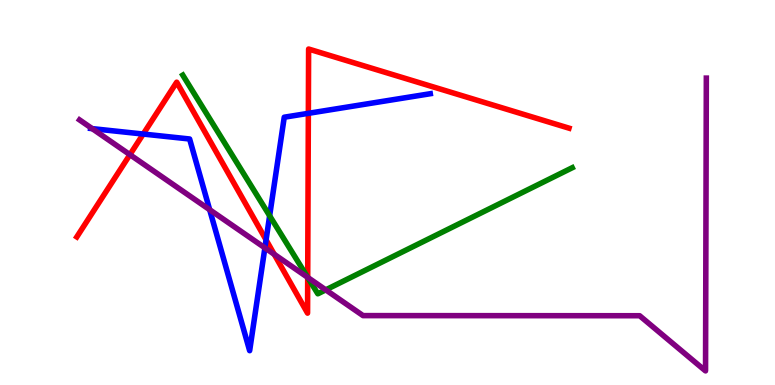[{'lines': ['blue', 'red'], 'intersections': [{'x': 1.85, 'y': 6.52}, {'x': 3.43, 'y': 3.77}, {'x': 3.98, 'y': 7.06}]}, {'lines': ['green', 'red'], 'intersections': [{'x': 3.97, 'y': 2.79}]}, {'lines': ['purple', 'red'], 'intersections': [{'x': 1.68, 'y': 5.98}, {'x': 3.54, 'y': 3.4}, {'x': 3.97, 'y': 2.79}]}, {'lines': ['blue', 'green'], 'intersections': [{'x': 3.48, 'y': 4.4}]}, {'lines': ['blue', 'purple'], 'intersections': [{'x': 1.19, 'y': 6.66}, {'x': 2.71, 'y': 4.55}, {'x': 3.42, 'y': 3.56}]}, {'lines': ['green', 'purple'], 'intersections': [{'x': 3.97, 'y': 2.79}, {'x': 4.2, 'y': 2.47}]}]